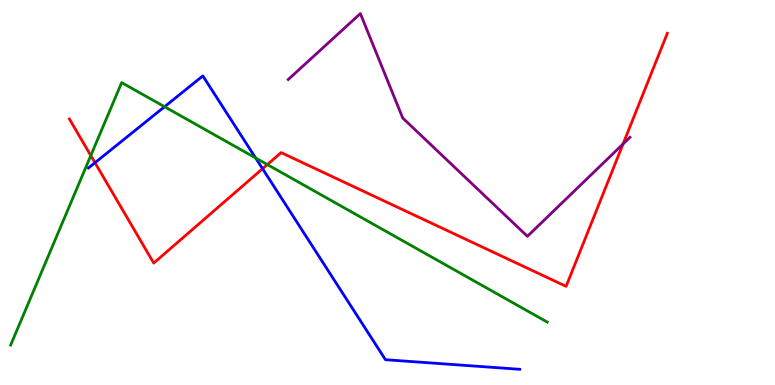[{'lines': ['blue', 'red'], 'intersections': [{'x': 1.23, 'y': 5.77}, {'x': 3.39, 'y': 5.62}]}, {'lines': ['green', 'red'], 'intersections': [{'x': 1.17, 'y': 5.96}, {'x': 3.45, 'y': 5.73}]}, {'lines': ['purple', 'red'], 'intersections': [{'x': 8.04, 'y': 6.26}]}, {'lines': ['blue', 'green'], 'intersections': [{'x': 2.12, 'y': 7.23}, {'x': 3.3, 'y': 5.9}]}, {'lines': ['blue', 'purple'], 'intersections': []}, {'lines': ['green', 'purple'], 'intersections': []}]